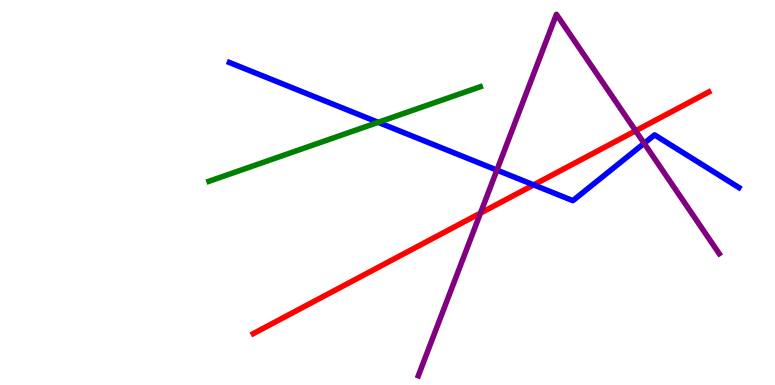[{'lines': ['blue', 'red'], 'intersections': [{'x': 6.89, 'y': 5.2}]}, {'lines': ['green', 'red'], 'intersections': []}, {'lines': ['purple', 'red'], 'intersections': [{'x': 6.2, 'y': 4.46}, {'x': 8.2, 'y': 6.6}]}, {'lines': ['blue', 'green'], 'intersections': [{'x': 4.88, 'y': 6.82}]}, {'lines': ['blue', 'purple'], 'intersections': [{'x': 6.41, 'y': 5.58}, {'x': 8.31, 'y': 6.28}]}, {'lines': ['green', 'purple'], 'intersections': []}]